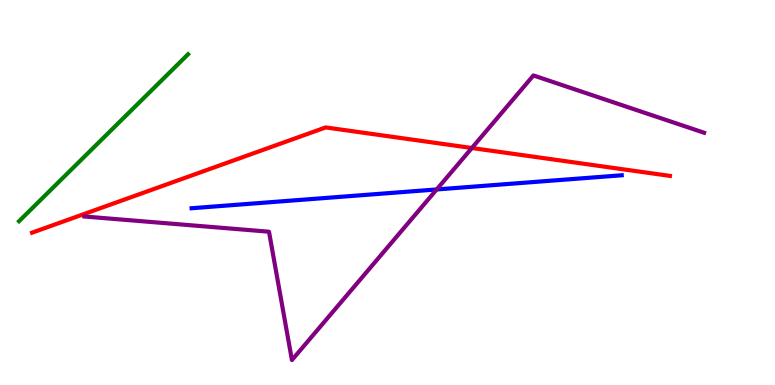[{'lines': ['blue', 'red'], 'intersections': []}, {'lines': ['green', 'red'], 'intersections': []}, {'lines': ['purple', 'red'], 'intersections': [{'x': 6.09, 'y': 6.16}]}, {'lines': ['blue', 'green'], 'intersections': []}, {'lines': ['blue', 'purple'], 'intersections': [{'x': 5.63, 'y': 5.08}]}, {'lines': ['green', 'purple'], 'intersections': []}]